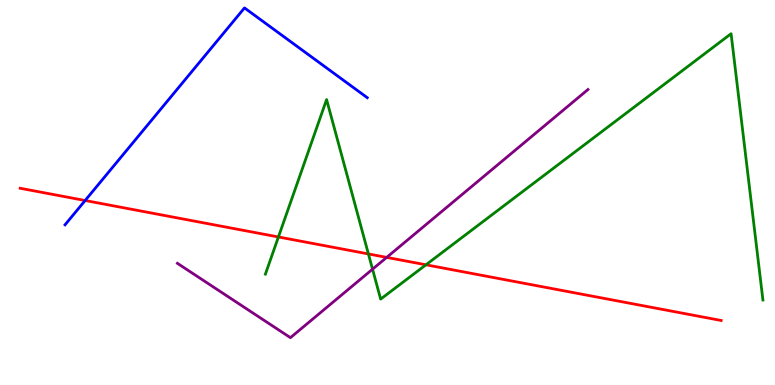[{'lines': ['blue', 'red'], 'intersections': [{'x': 1.1, 'y': 4.79}]}, {'lines': ['green', 'red'], 'intersections': [{'x': 3.59, 'y': 3.85}, {'x': 4.75, 'y': 3.4}, {'x': 5.5, 'y': 3.12}]}, {'lines': ['purple', 'red'], 'intersections': [{'x': 4.99, 'y': 3.31}]}, {'lines': ['blue', 'green'], 'intersections': []}, {'lines': ['blue', 'purple'], 'intersections': []}, {'lines': ['green', 'purple'], 'intersections': [{'x': 4.81, 'y': 3.01}]}]